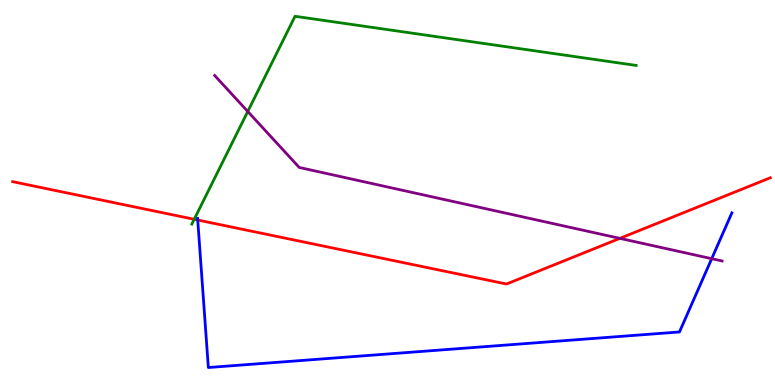[{'lines': ['blue', 'red'], 'intersections': [{'x': 2.55, 'y': 4.29}]}, {'lines': ['green', 'red'], 'intersections': [{'x': 2.51, 'y': 4.3}]}, {'lines': ['purple', 'red'], 'intersections': [{'x': 8.0, 'y': 3.81}]}, {'lines': ['blue', 'green'], 'intersections': []}, {'lines': ['blue', 'purple'], 'intersections': [{'x': 9.18, 'y': 3.28}]}, {'lines': ['green', 'purple'], 'intersections': [{'x': 3.2, 'y': 7.1}]}]